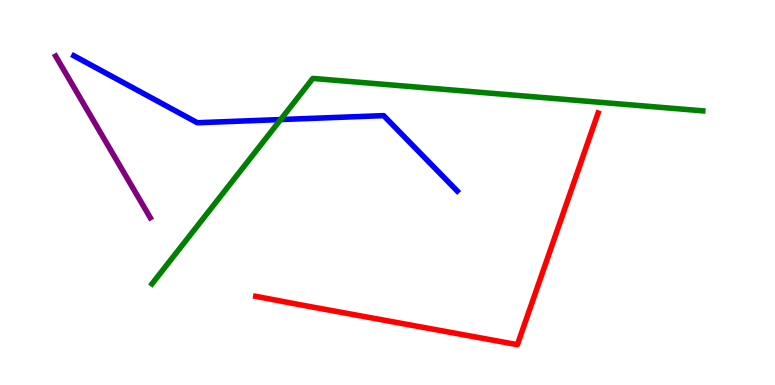[{'lines': ['blue', 'red'], 'intersections': []}, {'lines': ['green', 'red'], 'intersections': []}, {'lines': ['purple', 'red'], 'intersections': []}, {'lines': ['blue', 'green'], 'intersections': [{'x': 3.62, 'y': 6.89}]}, {'lines': ['blue', 'purple'], 'intersections': []}, {'lines': ['green', 'purple'], 'intersections': []}]